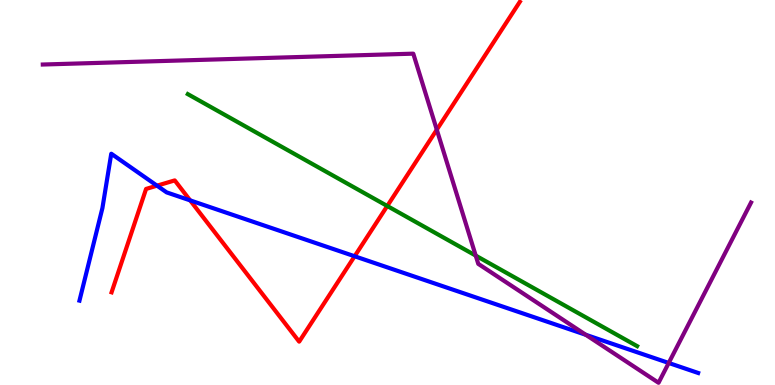[{'lines': ['blue', 'red'], 'intersections': [{'x': 2.03, 'y': 5.18}, {'x': 2.45, 'y': 4.8}, {'x': 4.58, 'y': 3.34}]}, {'lines': ['green', 'red'], 'intersections': [{'x': 5.0, 'y': 4.65}]}, {'lines': ['purple', 'red'], 'intersections': [{'x': 5.64, 'y': 6.63}]}, {'lines': ['blue', 'green'], 'intersections': []}, {'lines': ['blue', 'purple'], 'intersections': [{'x': 7.56, 'y': 1.3}, {'x': 8.63, 'y': 0.572}]}, {'lines': ['green', 'purple'], 'intersections': [{'x': 6.14, 'y': 3.36}]}]